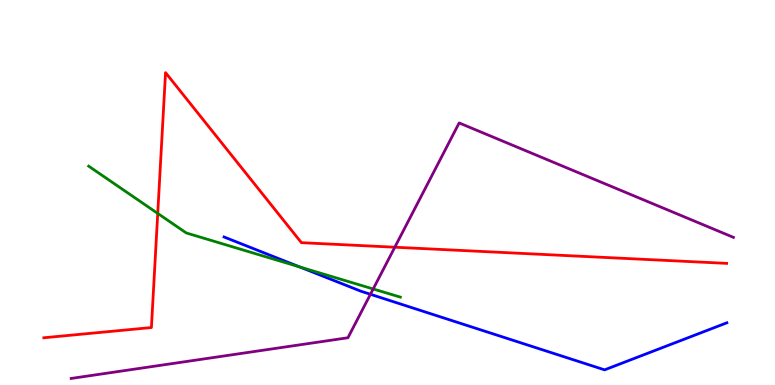[{'lines': ['blue', 'red'], 'intersections': []}, {'lines': ['green', 'red'], 'intersections': [{'x': 2.04, 'y': 4.46}]}, {'lines': ['purple', 'red'], 'intersections': [{'x': 5.09, 'y': 3.58}]}, {'lines': ['blue', 'green'], 'intersections': [{'x': 3.87, 'y': 3.07}]}, {'lines': ['blue', 'purple'], 'intersections': [{'x': 4.78, 'y': 2.36}]}, {'lines': ['green', 'purple'], 'intersections': [{'x': 4.82, 'y': 2.49}]}]